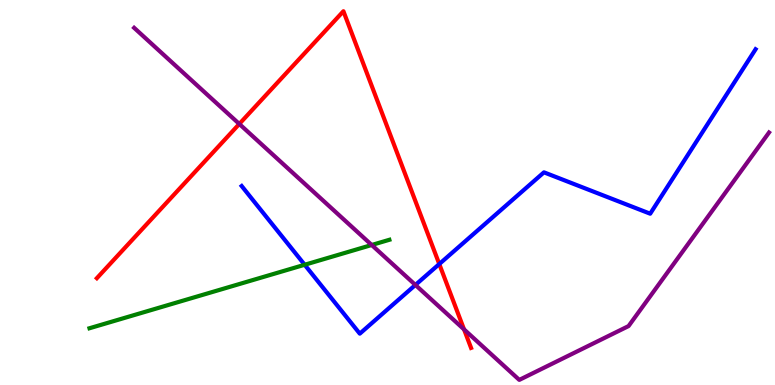[{'lines': ['blue', 'red'], 'intersections': [{'x': 5.67, 'y': 3.14}]}, {'lines': ['green', 'red'], 'intersections': []}, {'lines': ['purple', 'red'], 'intersections': [{'x': 3.09, 'y': 6.78}, {'x': 5.99, 'y': 1.44}]}, {'lines': ['blue', 'green'], 'intersections': [{'x': 3.93, 'y': 3.12}]}, {'lines': ['blue', 'purple'], 'intersections': [{'x': 5.36, 'y': 2.6}]}, {'lines': ['green', 'purple'], 'intersections': [{'x': 4.8, 'y': 3.64}]}]